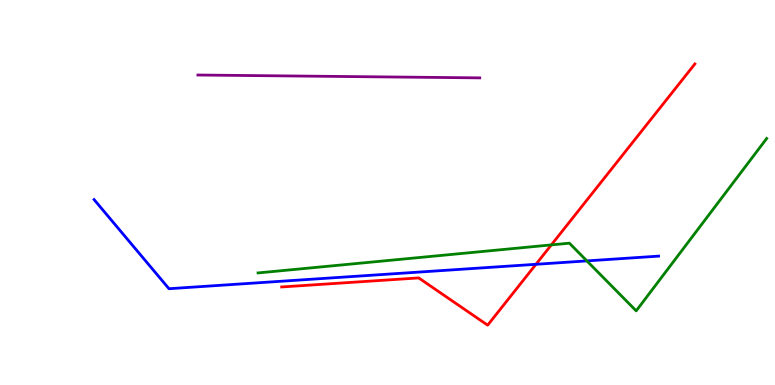[{'lines': ['blue', 'red'], 'intersections': [{'x': 6.92, 'y': 3.14}]}, {'lines': ['green', 'red'], 'intersections': [{'x': 7.11, 'y': 3.64}]}, {'lines': ['purple', 'red'], 'intersections': []}, {'lines': ['blue', 'green'], 'intersections': [{'x': 7.57, 'y': 3.22}]}, {'lines': ['blue', 'purple'], 'intersections': []}, {'lines': ['green', 'purple'], 'intersections': []}]